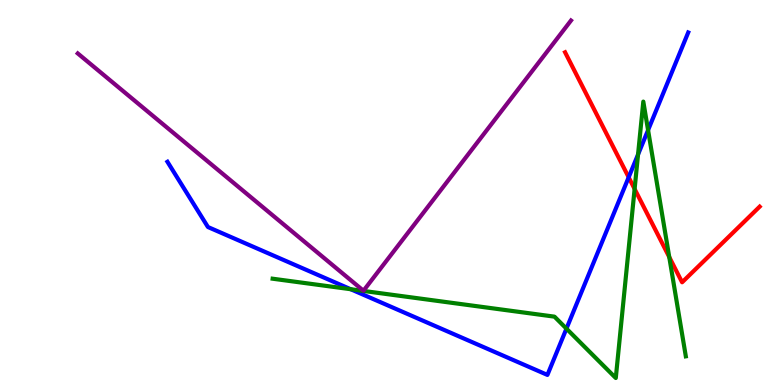[{'lines': ['blue', 'red'], 'intersections': [{'x': 8.11, 'y': 5.4}]}, {'lines': ['green', 'red'], 'intersections': [{'x': 8.19, 'y': 5.09}, {'x': 8.64, 'y': 3.32}]}, {'lines': ['purple', 'red'], 'intersections': []}, {'lines': ['blue', 'green'], 'intersections': [{'x': 4.53, 'y': 2.49}, {'x': 7.31, 'y': 1.46}, {'x': 8.23, 'y': 5.99}, {'x': 8.36, 'y': 6.62}]}, {'lines': ['blue', 'purple'], 'intersections': []}, {'lines': ['green', 'purple'], 'intersections': []}]